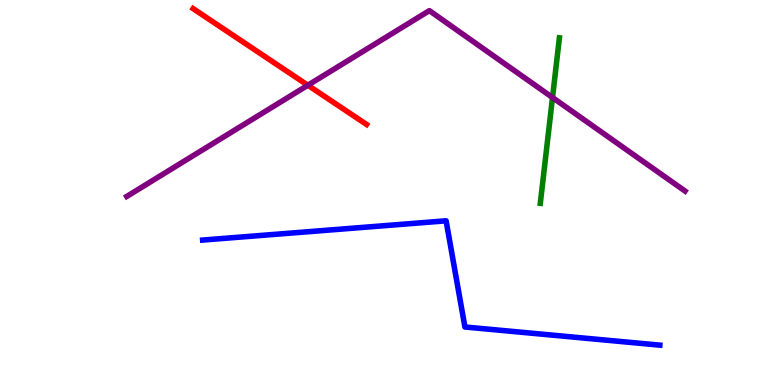[{'lines': ['blue', 'red'], 'intersections': []}, {'lines': ['green', 'red'], 'intersections': []}, {'lines': ['purple', 'red'], 'intersections': [{'x': 3.97, 'y': 7.79}]}, {'lines': ['blue', 'green'], 'intersections': []}, {'lines': ['blue', 'purple'], 'intersections': []}, {'lines': ['green', 'purple'], 'intersections': [{'x': 7.13, 'y': 7.47}]}]